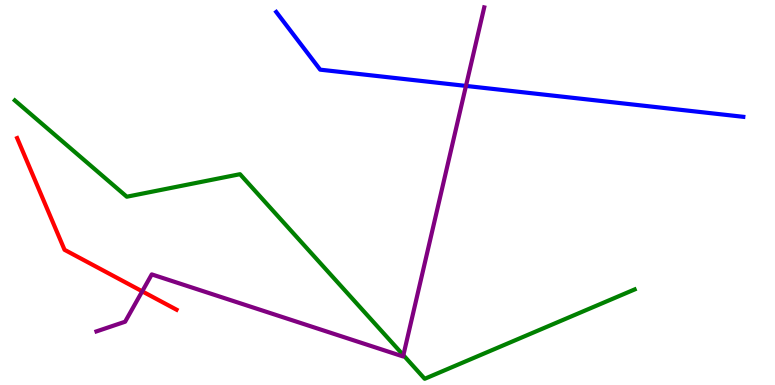[{'lines': ['blue', 'red'], 'intersections': []}, {'lines': ['green', 'red'], 'intersections': []}, {'lines': ['purple', 'red'], 'intersections': [{'x': 1.84, 'y': 2.43}]}, {'lines': ['blue', 'green'], 'intersections': []}, {'lines': ['blue', 'purple'], 'intersections': [{'x': 6.01, 'y': 7.77}]}, {'lines': ['green', 'purple'], 'intersections': [{'x': 5.2, 'y': 0.775}]}]